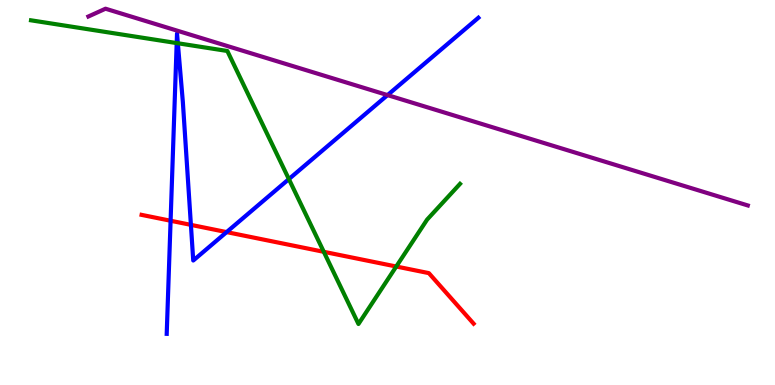[{'lines': ['blue', 'red'], 'intersections': [{'x': 2.2, 'y': 4.27}, {'x': 2.46, 'y': 4.16}, {'x': 2.92, 'y': 3.97}]}, {'lines': ['green', 'red'], 'intersections': [{'x': 4.18, 'y': 3.46}, {'x': 5.11, 'y': 3.08}]}, {'lines': ['purple', 'red'], 'intersections': []}, {'lines': ['blue', 'green'], 'intersections': [{'x': 2.28, 'y': 8.88}, {'x': 2.29, 'y': 8.88}, {'x': 3.73, 'y': 5.35}]}, {'lines': ['blue', 'purple'], 'intersections': [{'x': 5.0, 'y': 7.53}]}, {'lines': ['green', 'purple'], 'intersections': []}]